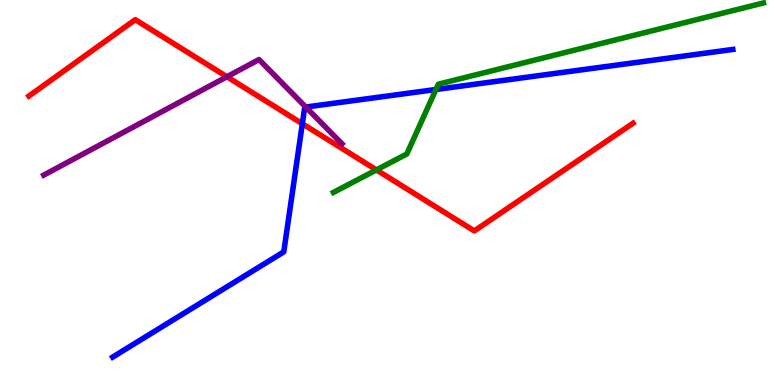[{'lines': ['blue', 'red'], 'intersections': [{'x': 3.9, 'y': 6.79}]}, {'lines': ['green', 'red'], 'intersections': [{'x': 4.86, 'y': 5.59}]}, {'lines': ['purple', 'red'], 'intersections': [{'x': 2.93, 'y': 8.01}]}, {'lines': ['blue', 'green'], 'intersections': [{'x': 5.63, 'y': 7.68}]}, {'lines': ['blue', 'purple'], 'intersections': [{'x': 3.95, 'y': 7.22}]}, {'lines': ['green', 'purple'], 'intersections': []}]